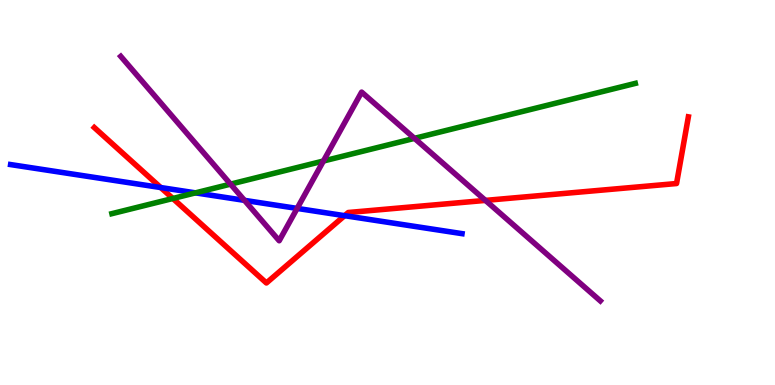[{'lines': ['blue', 'red'], 'intersections': [{'x': 2.07, 'y': 5.13}, {'x': 4.45, 'y': 4.4}]}, {'lines': ['green', 'red'], 'intersections': [{'x': 2.23, 'y': 4.84}]}, {'lines': ['purple', 'red'], 'intersections': [{'x': 6.26, 'y': 4.79}]}, {'lines': ['blue', 'green'], 'intersections': [{'x': 2.52, 'y': 4.99}]}, {'lines': ['blue', 'purple'], 'intersections': [{'x': 3.15, 'y': 4.8}, {'x': 3.83, 'y': 4.59}]}, {'lines': ['green', 'purple'], 'intersections': [{'x': 2.97, 'y': 5.22}, {'x': 4.17, 'y': 5.82}, {'x': 5.35, 'y': 6.41}]}]